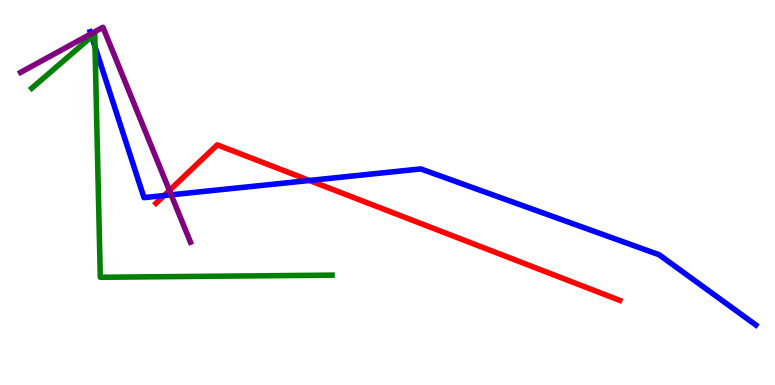[{'lines': ['blue', 'red'], 'intersections': [{'x': 2.12, 'y': 4.92}, {'x': 3.99, 'y': 5.31}]}, {'lines': ['green', 'red'], 'intersections': []}, {'lines': ['purple', 'red'], 'intersections': [{'x': 2.19, 'y': 5.05}]}, {'lines': ['blue', 'green'], 'intersections': [{'x': 1.18, 'y': 9.05}, {'x': 1.23, 'y': 8.78}]}, {'lines': ['blue', 'purple'], 'intersections': [{'x': 1.17, 'y': 9.12}, {'x': 2.21, 'y': 4.94}]}, {'lines': ['green', 'purple'], 'intersections': []}]